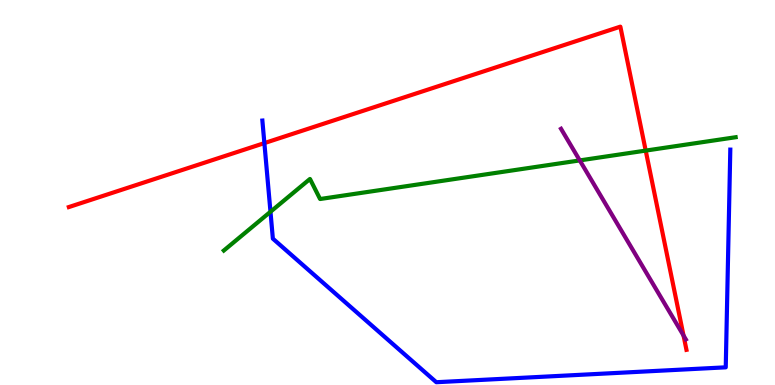[{'lines': ['blue', 'red'], 'intersections': [{'x': 3.41, 'y': 6.28}]}, {'lines': ['green', 'red'], 'intersections': [{'x': 8.33, 'y': 6.09}]}, {'lines': ['purple', 'red'], 'intersections': [{'x': 8.82, 'y': 1.29}]}, {'lines': ['blue', 'green'], 'intersections': [{'x': 3.49, 'y': 4.5}]}, {'lines': ['blue', 'purple'], 'intersections': []}, {'lines': ['green', 'purple'], 'intersections': [{'x': 7.48, 'y': 5.83}]}]